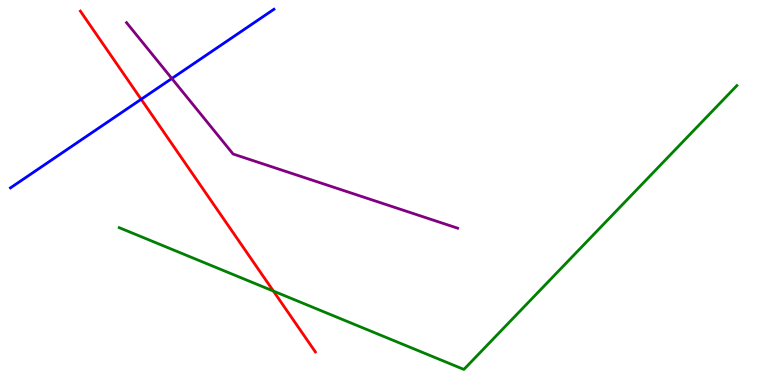[{'lines': ['blue', 'red'], 'intersections': [{'x': 1.82, 'y': 7.42}]}, {'lines': ['green', 'red'], 'intersections': [{'x': 3.53, 'y': 2.44}]}, {'lines': ['purple', 'red'], 'intersections': []}, {'lines': ['blue', 'green'], 'intersections': []}, {'lines': ['blue', 'purple'], 'intersections': [{'x': 2.22, 'y': 7.96}]}, {'lines': ['green', 'purple'], 'intersections': []}]